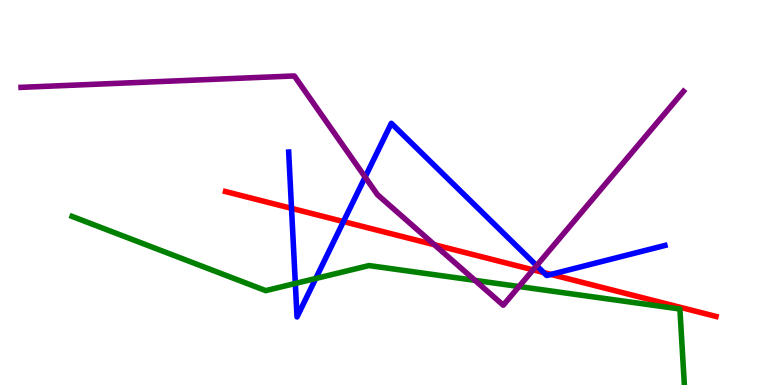[{'lines': ['blue', 'red'], 'intersections': [{'x': 3.76, 'y': 4.59}, {'x': 4.43, 'y': 4.24}, {'x': 7.02, 'y': 2.92}, {'x': 7.11, 'y': 2.87}]}, {'lines': ['green', 'red'], 'intersections': []}, {'lines': ['purple', 'red'], 'intersections': [{'x': 5.61, 'y': 3.64}, {'x': 6.88, 'y': 2.99}]}, {'lines': ['blue', 'green'], 'intersections': [{'x': 3.81, 'y': 2.64}, {'x': 4.07, 'y': 2.77}]}, {'lines': ['blue', 'purple'], 'intersections': [{'x': 4.71, 'y': 5.4}, {'x': 6.92, 'y': 3.1}]}, {'lines': ['green', 'purple'], 'intersections': [{'x': 6.13, 'y': 2.72}, {'x': 6.7, 'y': 2.56}]}]